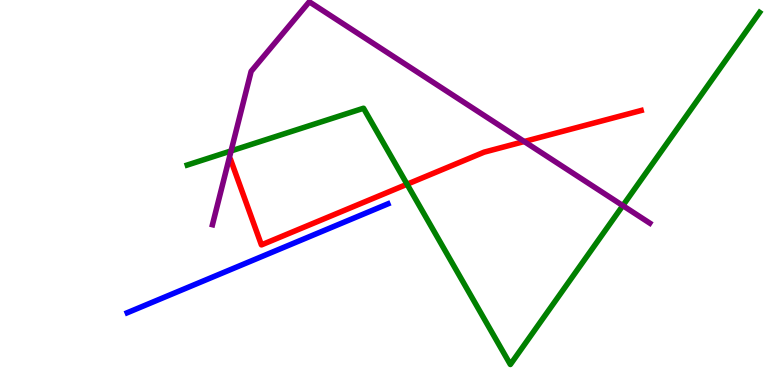[{'lines': ['blue', 'red'], 'intersections': []}, {'lines': ['green', 'red'], 'intersections': [{'x': 5.25, 'y': 5.21}]}, {'lines': ['purple', 'red'], 'intersections': [{'x': 6.76, 'y': 6.32}]}, {'lines': ['blue', 'green'], 'intersections': []}, {'lines': ['blue', 'purple'], 'intersections': []}, {'lines': ['green', 'purple'], 'intersections': [{'x': 2.98, 'y': 6.08}, {'x': 8.04, 'y': 4.66}]}]